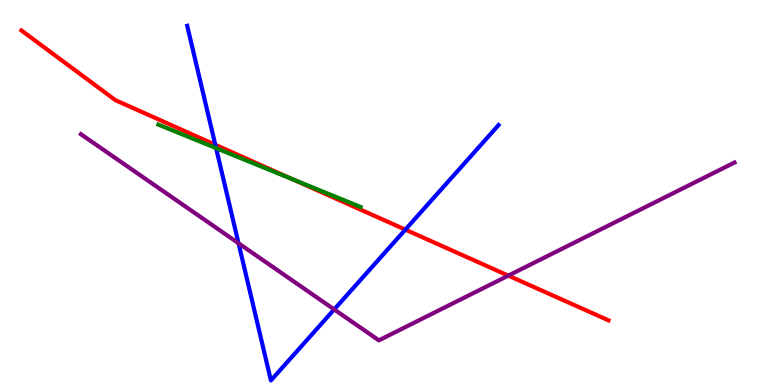[{'lines': ['blue', 'red'], 'intersections': [{'x': 2.78, 'y': 6.24}, {'x': 5.23, 'y': 4.04}]}, {'lines': ['green', 'red'], 'intersections': [{'x': 3.78, 'y': 5.34}]}, {'lines': ['purple', 'red'], 'intersections': [{'x': 6.56, 'y': 2.84}]}, {'lines': ['blue', 'green'], 'intersections': [{'x': 2.79, 'y': 6.15}]}, {'lines': ['blue', 'purple'], 'intersections': [{'x': 3.08, 'y': 3.68}, {'x': 4.31, 'y': 1.96}]}, {'lines': ['green', 'purple'], 'intersections': []}]